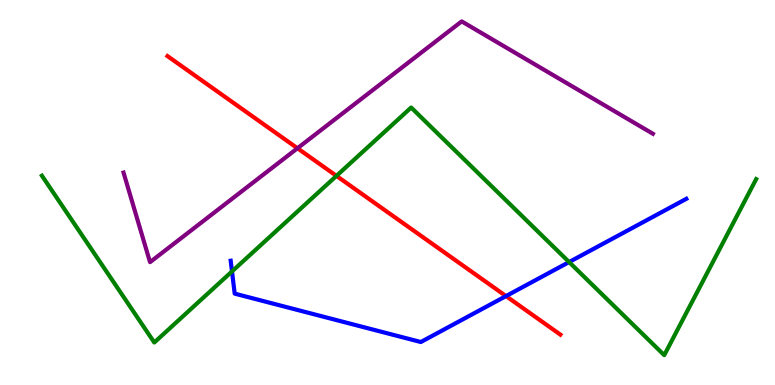[{'lines': ['blue', 'red'], 'intersections': [{'x': 6.53, 'y': 2.31}]}, {'lines': ['green', 'red'], 'intersections': [{'x': 4.34, 'y': 5.43}]}, {'lines': ['purple', 'red'], 'intersections': [{'x': 3.84, 'y': 6.15}]}, {'lines': ['blue', 'green'], 'intersections': [{'x': 2.99, 'y': 2.95}, {'x': 7.34, 'y': 3.19}]}, {'lines': ['blue', 'purple'], 'intersections': []}, {'lines': ['green', 'purple'], 'intersections': []}]